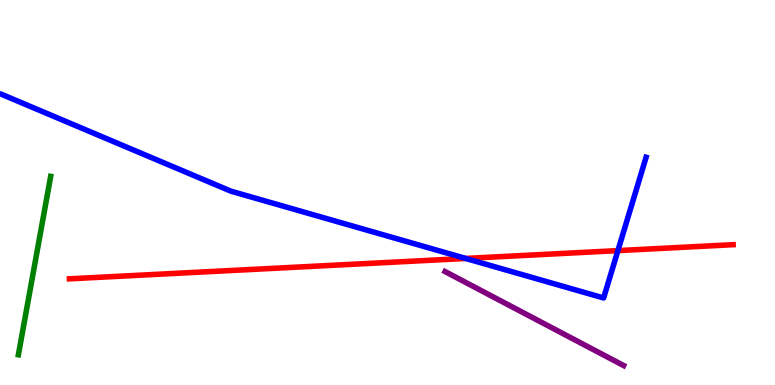[{'lines': ['blue', 'red'], 'intersections': [{'x': 6.01, 'y': 3.29}, {'x': 7.97, 'y': 3.49}]}, {'lines': ['green', 'red'], 'intersections': []}, {'lines': ['purple', 'red'], 'intersections': []}, {'lines': ['blue', 'green'], 'intersections': []}, {'lines': ['blue', 'purple'], 'intersections': []}, {'lines': ['green', 'purple'], 'intersections': []}]